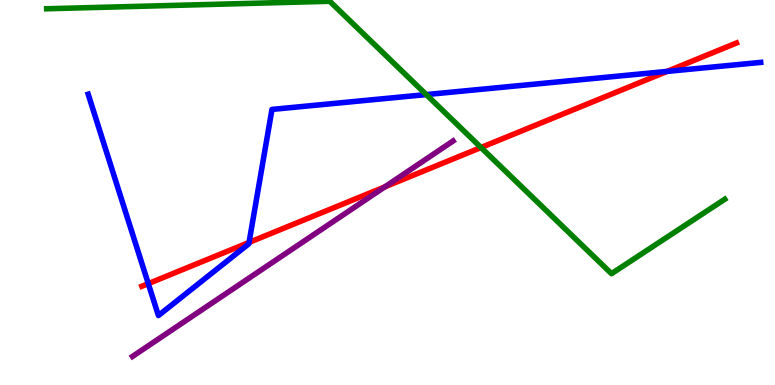[{'lines': ['blue', 'red'], 'intersections': [{'x': 1.91, 'y': 2.63}, {'x': 3.21, 'y': 3.7}, {'x': 8.61, 'y': 8.15}]}, {'lines': ['green', 'red'], 'intersections': [{'x': 6.21, 'y': 6.17}]}, {'lines': ['purple', 'red'], 'intersections': [{'x': 4.97, 'y': 5.15}]}, {'lines': ['blue', 'green'], 'intersections': [{'x': 5.5, 'y': 7.54}]}, {'lines': ['blue', 'purple'], 'intersections': []}, {'lines': ['green', 'purple'], 'intersections': []}]